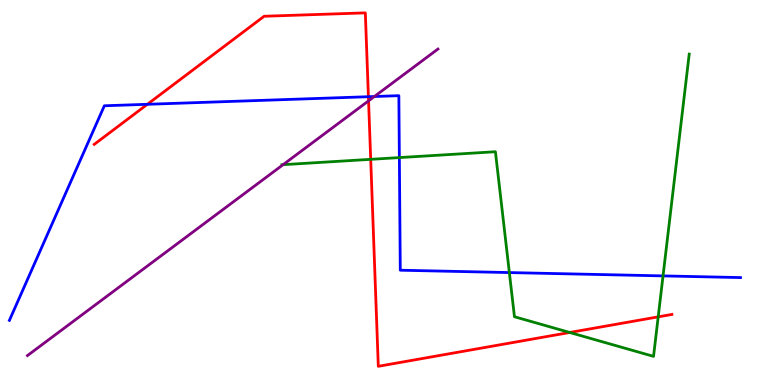[{'lines': ['blue', 'red'], 'intersections': [{'x': 1.9, 'y': 7.29}, {'x': 4.75, 'y': 7.49}]}, {'lines': ['green', 'red'], 'intersections': [{'x': 4.78, 'y': 5.86}, {'x': 7.35, 'y': 1.36}, {'x': 8.49, 'y': 1.77}]}, {'lines': ['purple', 'red'], 'intersections': [{'x': 4.76, 'y': 7.38}]}, {'lines': ['blue', 'green'], 'intersections': [{'x': 5.15, 'y': 5.91}, {'x': 6.57, 'y': 2.92}, {'x': 8.56, 'y': 2.83}]}, {'lines': ['blue', 'purple'], 'intersections': [{'x': 4.83, 'y': 7.49}]}, {'lines': ['green', 'purple'], 'intersections': [{'x': 3.65, 'y': 5.72}]}]